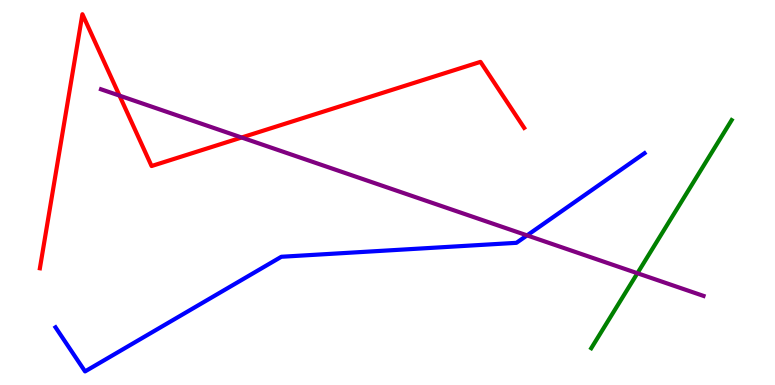[{'lines': ['blue', 'red'], 'intersections': []}, {'lines': ['green', 'red'], 'intersections': []}, {'lines': ['purple', 'red'], 'intersections': [{'x': 1.54, 'y': 7.52}, {'x': 3.12, 'y': 6.43}]}, {'lines': ['blue', 'green'], 'intersections': []}, {'lines': ['blue', 'purple'], 'intersections': [{'x': 6.8, 'y': 3.89}]}, {'lines': ['green', 'purple'], 'intersections': [{'x': 8.22, 'y': 2.9}]}]